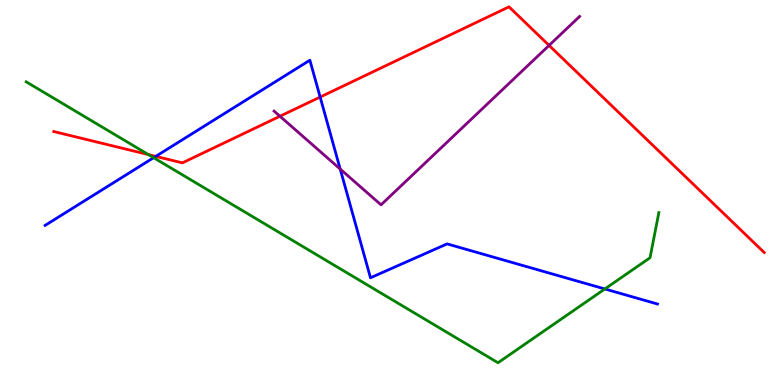[{'lines': ['blue', 'red'], 'intersections': [{'x': 2.01, 'y': 5.94}, {'x': 4.13, 'y': 7.48}]}, {'lines': ['green', 'red'], 'intersections': [{'x': 1.92, 'y': 5.98}]}, {'lines': ['purple', 'red'], 'intersections': [{'x': 3.61, 'y': 6.98}, {'x': 7.08, 'y': 8.82}]}, {'lines': ['blue', 'green'], 'intersections': [{'x': 1.98, 'y': 5.9}, {'x': 7.8, 'y': 2.49}]}, {'lines': ['blue', 'purple'], 'intersections': [{'x': 4.39, 'y': 5.61}]}, {'lines': ['green', 'purple'], 'intersections': []}]